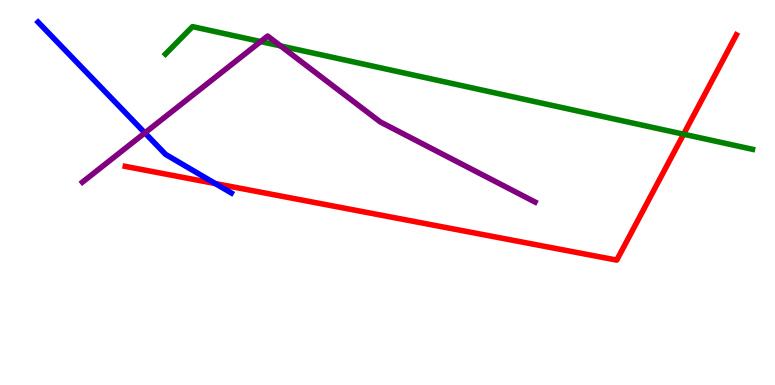[{'lines': ['blue', 'red'], 'intersections': [{'x': 2.78, 'y': 5.23}]}, {'lines': ['green', 'red'], 'intersections': [{'x': 8.82, 'y': 6.51}]}, {'lines': ['purple', 'red'], 'intersections': []}, {'lines': ['blue', 'green'], 'intersections': []}, {'lines': ['blue', 'purple'], 'intersections': [{'x': 1.87, 'y': 6.55}]}, {'lines': ['green', 'purple'], 'intersections': [{'x': 3.36, 'y': 8.92}, {'x': 3.62, 'y': 8.81}]}]